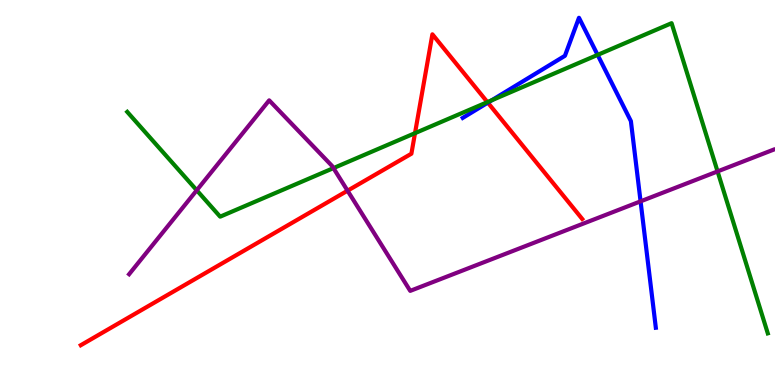[{'lines': ['blue', 'red'], 'intersections': [{'x': 6.29, 'y': 7.33}]}, {'lines': ['green', 'red'], 'intersections': [{'x': 5.36, 'y': 6.54}, {'x': 6.29, 'y': 7.35}]}, {'lines': ['purple', 'red'], 'intersections': [{'x': 4.48, 'y': 5.05}]}, {'lines': ['blue', 'green'], 'intersections': [{'x': 6.35, 'y': 7.4}, {'x': 7.71, 'y': 8.57}]}, {'lines': ['blue', 'purple'], 'intersections': [{'x': 8.27, 'y': 4.77}]}, {'lines': ['green', 'purple'], 'intersections': [{'x': 2.54, 'y': 5.06}, {'x': 4.3, 'y': 5.63}, {'x': 9.26, 'y': 5.55}]}]